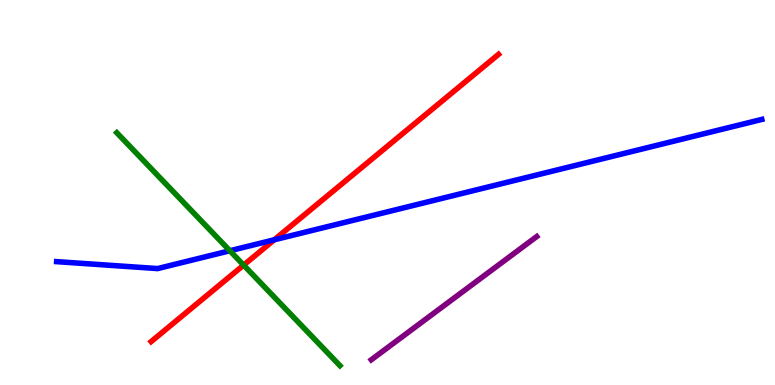[{'lines': ['blue', 'red'], 'intersections': [{'x': 3.54, 'y': 3.77}]}, {'lines': ['green', 'red'], 'intersections': [{'x': 3.14, 'y': 3.11}]}, {'lines': ['purple', 'red'], 'intersections': []}, {'lines': ['blue', 'green'], 'intersections': [{'x': 2.97, 'y': 3.49}]}, {'lines': ['blue', 'purple'], 'intersections': []}, {'lines': ['green', 'purple'], 'intersections': []}]